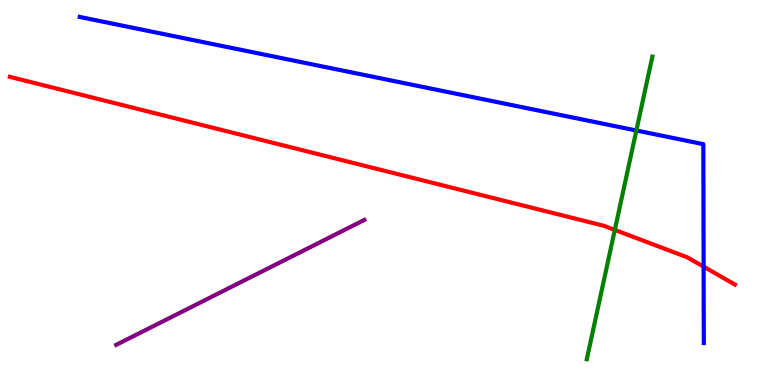[{'lines': ['blue', 'red'], 'intersections': [{'x': 9.08, 'y': 3.07}]}, {'lines': ['green', 'red'], 'intersections': [{'x': 7.93, 'y': 4.03}]}, {'lines': ['purple', 'red'], 'intersections': []}, {'lines': ['blue', 'green'], 'intersections': [{'x': 8.21, 'y': 6.61}]}, {'lines': ['blue', 'purple'], 'intersections': []}, {'lines': ['green', 'purple'], 'intersections': []}]